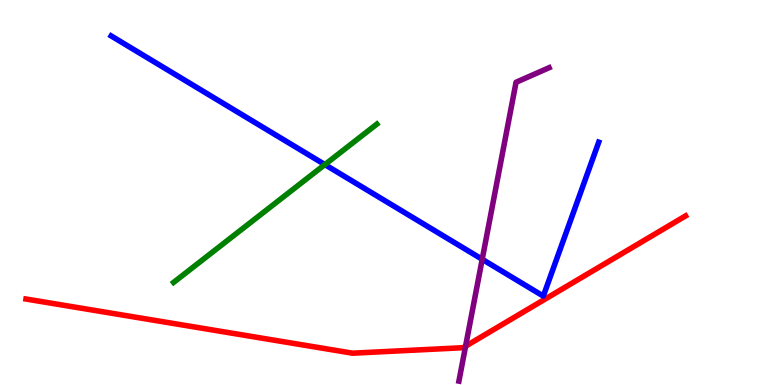[{'lines': ['blue', 'red'], 'intersections': []}, {'lines': ['green', 'red'], 'intersections': []}, {'lines': ['purple', 'red'], 'intersections': [{'x': 6.01, 'y': 1.01}]}, {'lines': ['blue', 'green'], 'intersections': [{'x': 4.19, 'y': 5.73}]}, {'lines': ['blue', 'purple'], 'intersections': [{'x': 6.22, 'y': 3.27}]}, {'lines': ['green', 'purple'], 'intersections': []}]